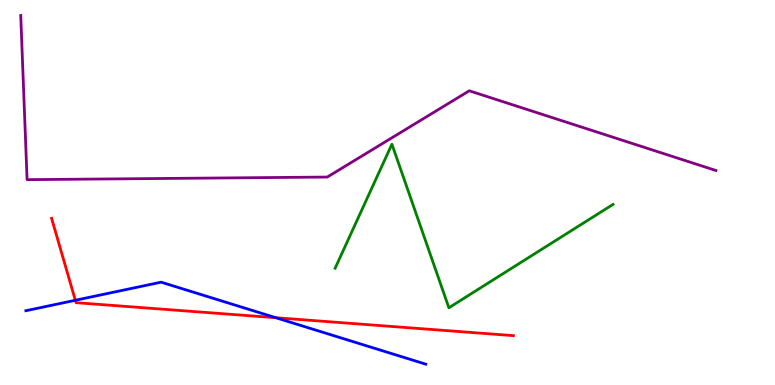[{'lines': ['blue', 'red'], 'intersections': [{'x': 0.972, 'y': 2.2}, {'x': 3.56, 'y': 1.75}]}, {'lines': ['green', 'red'], 'intersections': []}, {'lines': ['purple', 'red'], 'intersections': []}, {'lines': ['blue', 'green'], 'intersections': []}, {'lines': ['blue', 'purple'], 'intersections': []}, {'lines': ['green', 'purple'], 'intersections': []}]